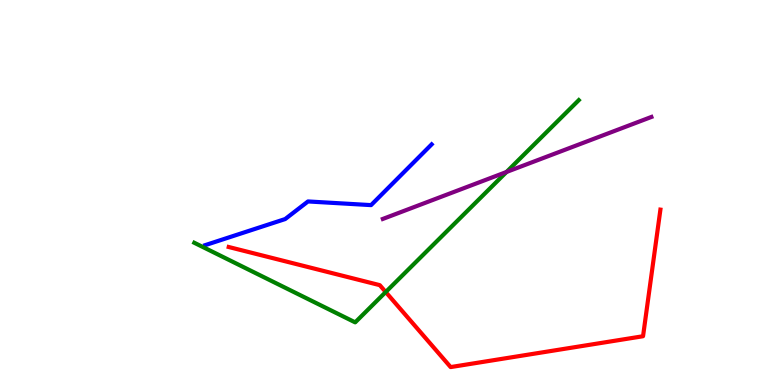[{'lines': ['blue', 'red'], 'intersections': []}, {'lines': ['green', 'red'], 'intersections': [{'x': 4.98, 'y': 2.41}]}, {'lines': ['purple', 'red'], 'intersections': []}, {'lines': ['blue', 'green'], 'intersections': []}, {'lines': ['blue', 'purple'], 'intersections': []}, {'lines': ['green', 'purple'], 'intersections': [{'x': 6.54, 'y': 5.53}]}]